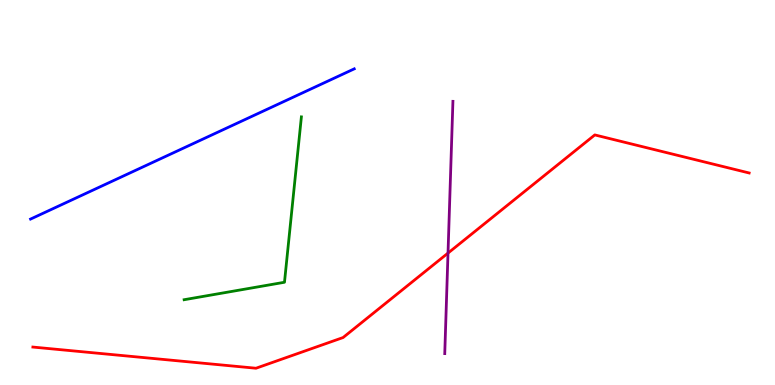[{'lines': ['blue', 'red'], 'intersections': []}, {'lines': ['green', 'red'], 'intersections': []}, {'lines': ['purple', 'red'], 'intersections': [{'x': 5.78, 'y': 3.43}]}, {'lines': ['blue', 'green'], 'intersections': []}, {'lines': ['blue', 'purple'], 'intersections': []}, {'lines': ['green', 'purple'], 'intersections': []}]